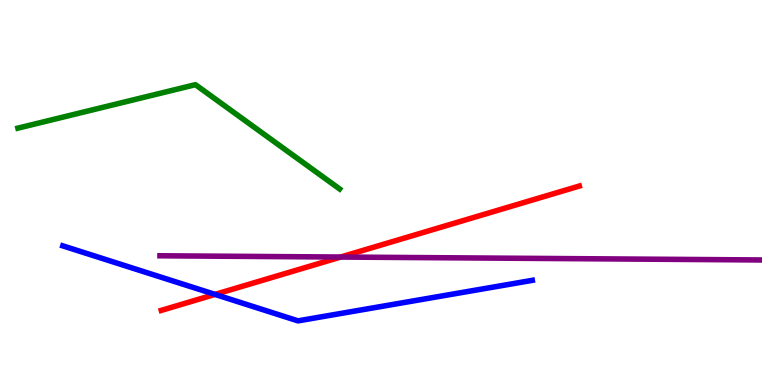[{'lines': ['blue', 'red'], 'intersections': [{'x': 2.77, 'y': 2.35}]}, {'lines': ['green', 'red'], 'intersections': []}, {'lines': ['purple', 'red'], 'intersections': [{'x': 4.4, 'y': 3.32}]}, {'lines': ['blue', 'green'], 'intersections': []}, {'lines': ['blue', 'purple'], 'intersections': []}, {'lines': ['green', 'purple'], 'intersections': []}]